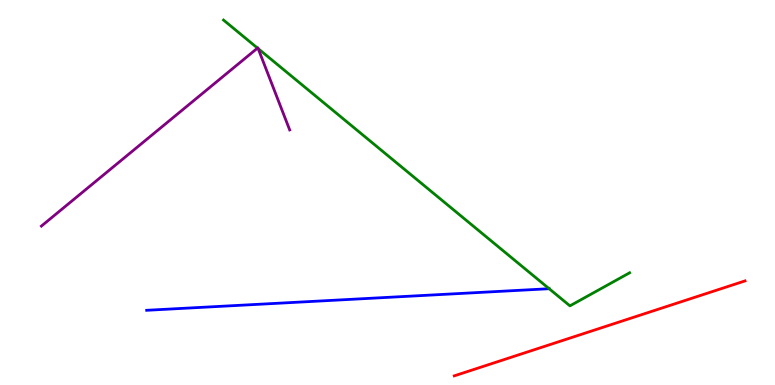[{'lines': ['blue', 'red'], 'intersections': []}, {'lines': ['green', 'red'], 'intersections': []}, {'lines': ['purple', 'red'], 'intersections': []}, {'lines': ['blue', 'green'], 'intersections': []}, {'lines': ['blue', 'purple'], 'intersections': []}, {'lines': ['green', 'purple'], 'intersections': [{'x': 3.32, 'y': 8.75}, {'x': 3.33, 'y': 8.74}]}]